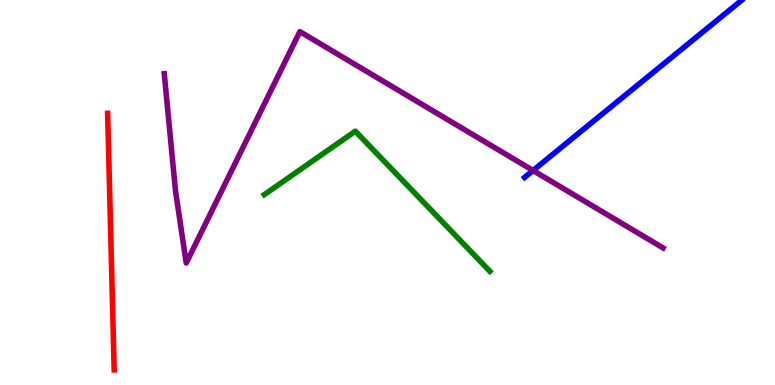[{'lines': ['blue', 'red'], 'intersections': []}, {'lines': ['green', 'red'], 'intersections': []}, {'lines': ['purple', 'red'], 'intersections': []}, {'lines': ['blue', 'green'], 'intersections': []}, {'lines': ['blue', 'purple'], 'intersections': [{'x': 6.88, 'y': 5.57}]}, {'lines': ['green', 'purple'], 'intersections': []}]